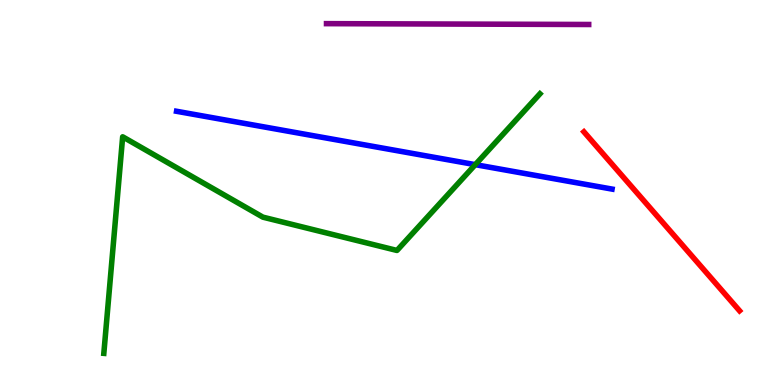[{'lines': ['blue', 'red'], 'intersections': []}, {'lines': ['green', 'red'], 'intersections': []}, {'lines': ['purple', 'red'], 'intersections': []}, {'lines': ['blue', 'green'], 'intersections': [{'x': 6.13, 'y': 5.72}]}, {'lines': ['blue', 'purple'], 'intersections': []}, {'lines': ['green', 'purple'], 'intersections': []}]